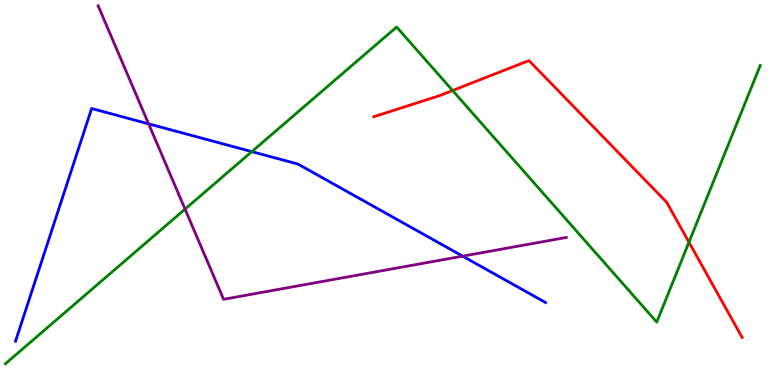[{'lines': ['blue', 'red'], 'intersections': []}, {'lines': ['green', 'red'], 'intersections': [{'x': 5.84, 'y': 7.65}, {'x': 8.89, 'y': 3.71}]}, {'lines': ['purple', 'red'], 'intersections': []}, {'lines': ['blue', 'green'], 'intersections': [{'x': 3.25, 'y': 6.06}]}, {'lines': ['blue', 'purple'], 'intersections': [{'x': 1.92, 'y': 6.78}, {'x': 5.97, 'y': 3.35}]}, {'lines': ['green', 'purple'], 'intersections': [{'x': 2.39, 'y': 4.57}]}]